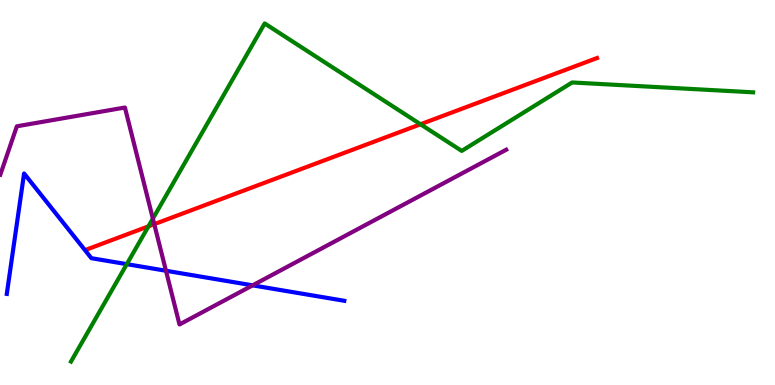[{'lines': ['blue', 'red'], 'intersections': []}, {'lines': ['green', 'red'], 'intersections': [{'x': 1.92, 'y': 4.12}, {'x': 5.43, 'y': 6.77}]}, {'lines': ['purple', 'red'], 'intersections': [{'x': 1.99, 'y': 4.18}]}, {'lines': ['blue', 'green'], 'intersections': [{'x': 1.64, 'y': 3.14}]}, {'lines': ['blue', 'purple'], 'intersections': [{'x': 2.14, 'y': 2.97}, {'x': 3.26, 'y': 2.59}]}, {'lines': ['green', 'purple'], 'intersections': [{'x': 1.97, 'y': 4.32}]}]